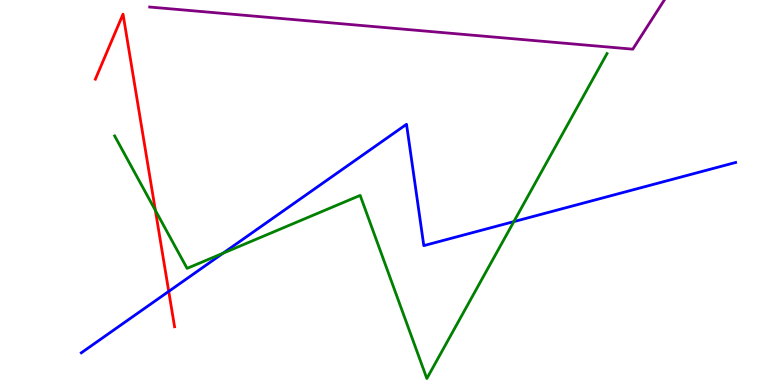[{'lines': ['blue', 'red'], 'intersections': [{'x': 2.18, 'y': 2.43}]}, {'lines': ['green', 'red'], 'intersections': [{'x': 2.0, 'y': 4.54}]}, {'lines': ['purple', 'red'], 'intersections': []}, {'lines': ['blue', 'green'], 'intersections': [{'x': 2.88, 'y': 3.42}, {'x': 6.63, 'y': 4.24}]}, {'lines': ['blue', 'purple'], 'intersections': []}, {'lines': ['green', 'purple'], 'intersections': []}]